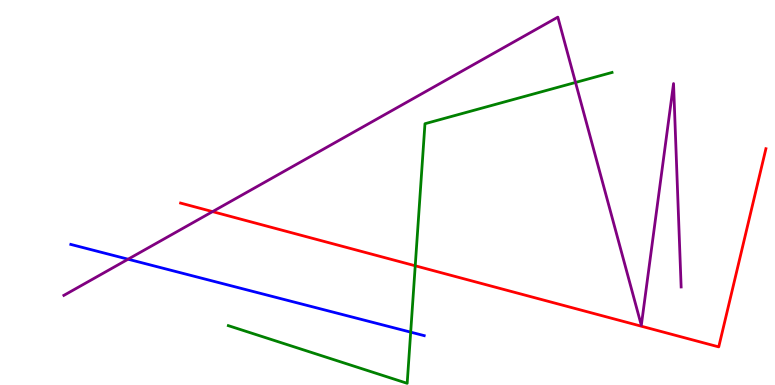[{'lines': ['blue', 'red'], 'intersections': []}, {'lines': ['green', 'red'], 'intersections': [{'x': 5.36, 'y': 3.1}]}, {'lines': ['purple', 'red'], 'intersections': [{'x': 2.74, 'y': 4.5}]}, {'lines': ['blue', 'green'], 'intersections': [{'x': 5.3, 'y': 1.37}]}, {'lines': ['blue', 'purple'], 'intersections': [{'x': 1.65, 'y': 3.27}]}, {'lines': ['green', 'purple'], 'intersections': [{'x': 7.43, 'y': 7.86}]}]